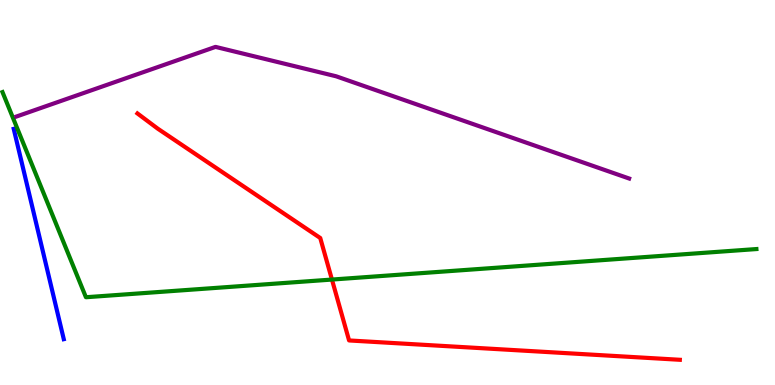[{'lines': ['blue', 'red'], 'intersections': []}, {'lines': ['green', 'red'], 'intersections': [{'x': 4.28, 'y': 2.74}]}, {'lines': ['purple', 'red'], 'intersections': []}, {'lines': ['blue', 'green'], 'intersections': []}, {'lines': ['blue', 'purple'], 'intersections': []}, {'lines': ['green', 'purple'], 'intersections': []}]